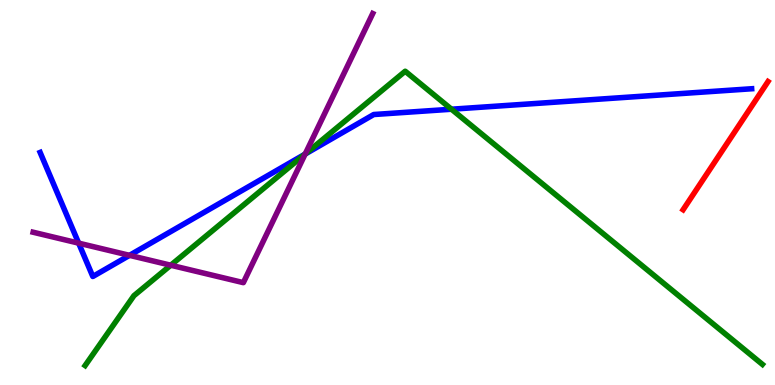[{'lines': ['blue', 'red'], 'intersections': []}, {'lines': ['green', 'red'], 'intersections': []}, {'lines': ['purple', 'red'], 'intersections': []}, {'lines': ['blue', 'green'], 'intersections': [{'x': 3.94, 'y': 6.0}, {'x': 5.83, 'y': 7.16}]}, {'lines': ['blue', 'purple'], 'intersections': [{'x': 1.01, 'y': 3.68}, {'x': 1.67, 'y': 3.37}, {'x': 3.94, 'y': 6.0}]}, {'lines': ['green', 'purple'], 'intersections': [{'x': 2.2, 'y': 3.11}, {'x': 3.94, 'y': 6.0}]}]